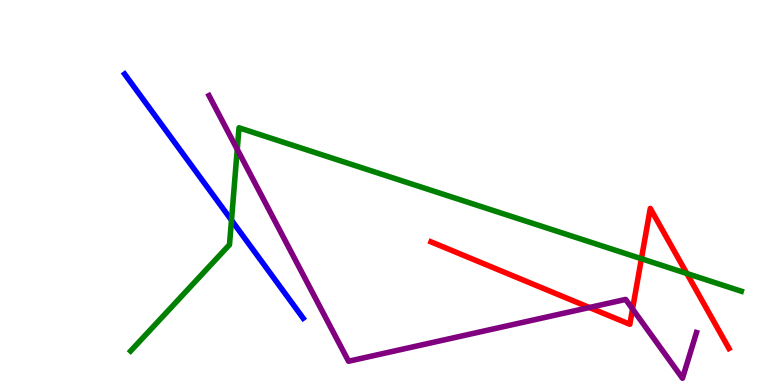[{'lines': ['blue', 'red'], 'intersections': []}, {'lines': ['green', 'red'], 'intersections': [{'x': 8.28, 'y': 3.28}, {'x': 8.86, 'y': 2.9}]}, {'lines': ['purple', 'red'], 'intersections': [{'x': 7.6, 'y': 2.01}, {'x': 8.16, 'y': 1.97}]}, {'lines': ['blue', 'green'], 'intersections': [{'x': 2.99, 'y': 4.28}]}, {'lines': ['blue', 'purple'], 'intersections': []}, {'lines': ['green', 'purple'], 'intersections': [{'x': 3.06, 'y': 6.12}]}]